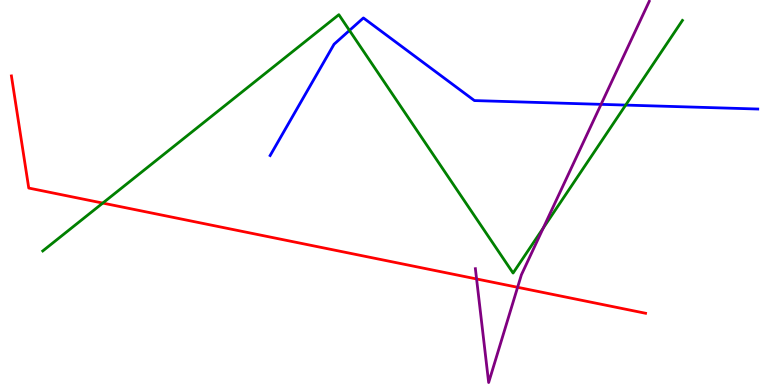[{'lines': ['blue', 'red'], 'intersections': []}, {'lines': ['green', 'red'], 'intersections': [{'x': 1.33, 'y': 4.73}]}, {'lines': ['purple', 'red'], 'intersections': [{'x': 6.15, 'y': 2.75}, {'x': 6.68, 'y': 2.54}]}, {'lines': ['blue', 'green'], 'intersections': [{'x': 4.51, 'y': 9.21}, {'x': 8.07, 'y': 7.27}]}, {'lines': ['blue', 'purple'], 'intersections': [{'x': 7.76, 'y': 7.29}]}, {'lines': ['green', 'purple'], 'intersections': [{'x': 7.01, 'y': 4.08}]}]